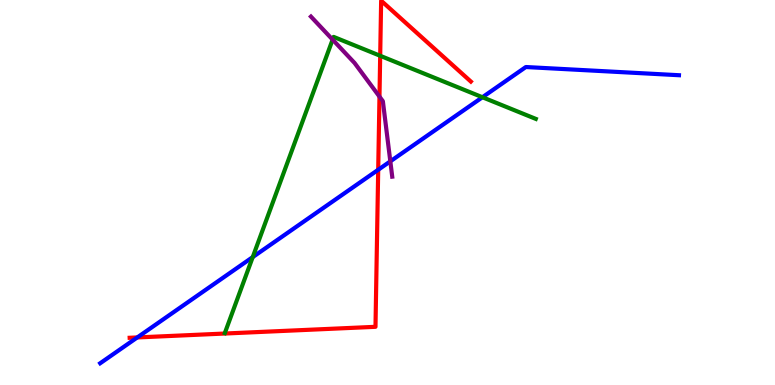[{'lines': ['blue', 'red'], 'intersections': [{'x': 1.77, 'y': 1.24}, {'x': 4.88, 'y': 5.59}]}, {'lines': ['green', 'red'], 'intersections': [{'x': 4.91, 'y': 8.55}]}, {'lines': ['purple', 'red'], 'intersections': [{'x': 4.9, 'y': 7.49}]}, {'lines': ['blue', 'green'], 'intersections': [{'x': 3.26, 'y': 3.32}, {'x': 6.22, 'y': 7.47}]}, {'lines': ['blue', 'purple'], 'intersections': [{'x': 5.04, 'y': 5.81}]}, {'lines': ['green', 'purple'], 'intersections': [{'x': 4.29, 'y': 8.97}]}]